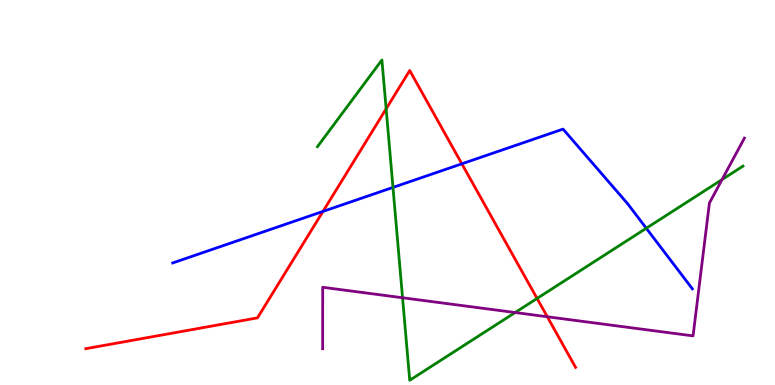[{'lines': ['blue', 'red'], 'intersections': [{'x': 4.17, 'y': 4.51}, {'x': 5.96, 'y': 5.75}]}, {'lines': ['green', 'red'], 'intersections': [{'x': 4.98, 'y': 7.17}, {'x': 6.93, 'y': 2.25}]}, {'lines': ['purple', 'red'], 'intersections': [{'x': 7.06, 'y': 1.77}]}, {'lines': ['blue', 'green'], 'intersections': [{'x': 5.07, 'y': 5.13}, {'x': 8.34, 'y': 4.07}]}, {'lines': ['blue', 'purple'], 'intersections': []}, {'lines': ['green', 'purple'], 'intersections': [{'x': 5.19, 'y': 2.27}, {'x': 6.65, 'y': 1.88}, {'x': 9.32, 'y': 5.34}]}]